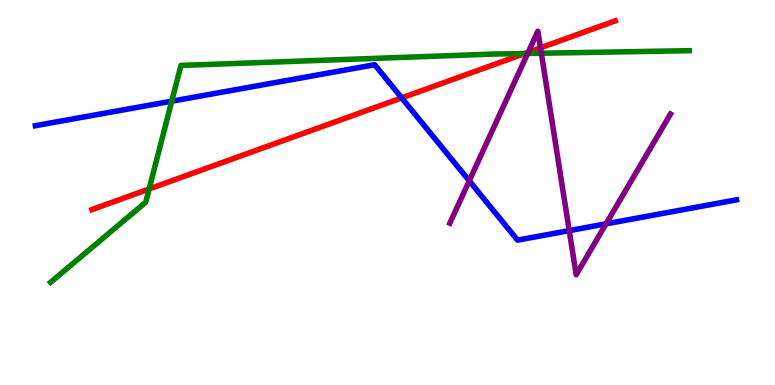[{'lines': ['blue', 'red'], 'intersections': [{'x': 5.18, 'y': 7.46}]}, {'lines': ['green', 'red'], 'intersections': [{'x': 1.92, 'y': 5.09}, {'x': 6.77, 'y': 8.61}]}, {'lines': ['purple', 'red'], 'intersections': [{'x': 6.82, 'y': 8.64}, {'x': 6.97, 'y': 8.76}]}, {'lines': ['blue', 'green'], 'intersections': [{'x': 2.22, 'y': 7.37}]}, {'lines': ['blue', 'purple'], 'intersections': [{'x': 6.05, 'y': 5.3}, {'x': 7.34, 'y': 4.01}, {'x': 7.82, 'y': 4.19}]}, {'lines': ['green', 'purple'], 'intersections': [{'x': 6.81, 'y': 8.61}, {'x': 6.98, 'y': 8.62}]}]